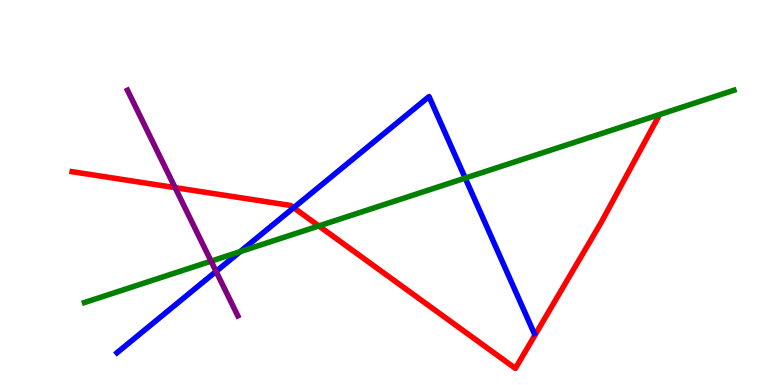[{'lines': ['blue', 'red'], 'intersections': [{'x': 3.79, 'y': 4.6}]}, {'lines': ['green', 'red'], 'intersections': [{'x': 4.11, 'y': 4.13}]}, {'lines': ['purple', 'red'], 'intersections': [{'x': 2.26, 'y': 5.13}]}, {'lines': ['blue', 'green'], 'intersections': [{'x': 3.1, 'y': 3.46}, {'x': 6.0, 'y': 5.37}]}, {'lines': ['blue', 'purple'], 'intersections': [{'x': 2.79, 'y': 2.95}]}, {'lines': ['green', 'purple'], 'intersections': [{'x': 2.72, 'y': 3.22}]}]